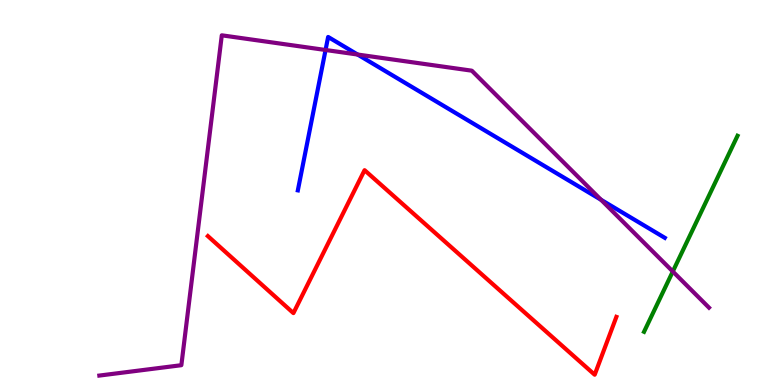[{'lines': ['blue', 'red'], 'intersections': []}, {'lines': ['green', 'red'], 'intersections': []}, {'lines': ['purple', 'red'], 'intersections': []}, {'lines': ['blue', 'green'], 'intersections': []}, {'lines': ['blue', 'purple'], 'intersections': [{'x': 4.2, 'y': 8.7}, {'x': 4.61, 'y': 8.58}, {'x': 7.76, 'y': 4.81}]}, {'lines': ['green', 'purple'], 'intersections': [{'x': 8.68, 'y': 2.95}]}]